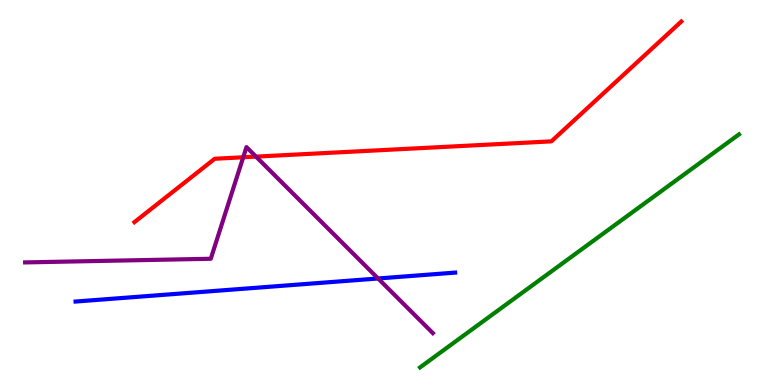[{'lines': ['blue', 'red'], 'intersections': []}, {'lines': ['green', 'red'], 'intersections': []}, {'lines': ['purple', 'red'], 'intersections': [{'x': 3.14, 'y': 5.91}, {'x': 3.3, 'y': 5.93}]}, {'lines': ['blue', 'green'], 'intersections': []}, {'lines': ['blue', 'purple'], 'intersections': [{'x': 4.88, 'y': 2.77}]}, {'lines': ['green', 'purple'], 'intersections': []}]